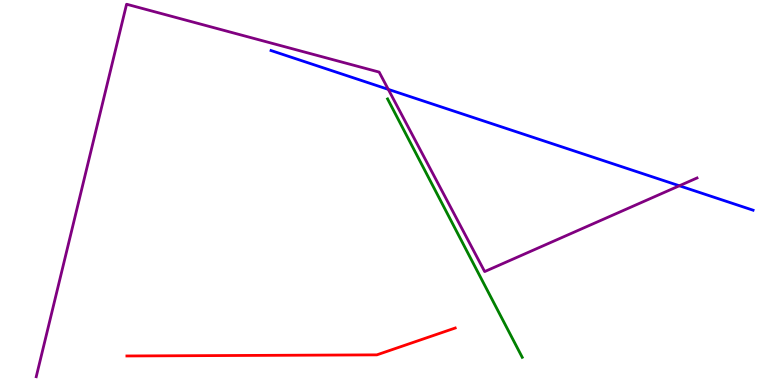[{'lines': ['blue', 'red'], 'intersections': []}, {'lines': ['green', 'red'], 'intersections': []}, {'lines': ['purple', 'red'], 'intersections': []}, {'lines': ['blue', 'green'], 'intersections': []}, {'lines': ['blue', 'purple'], 'intersections': [{'x': 5.01, 'y': 7.68}, {'x': 8.77, 'y': 5.17}]}, {'lines': ['green', 'purple'], 'intersections': []}]